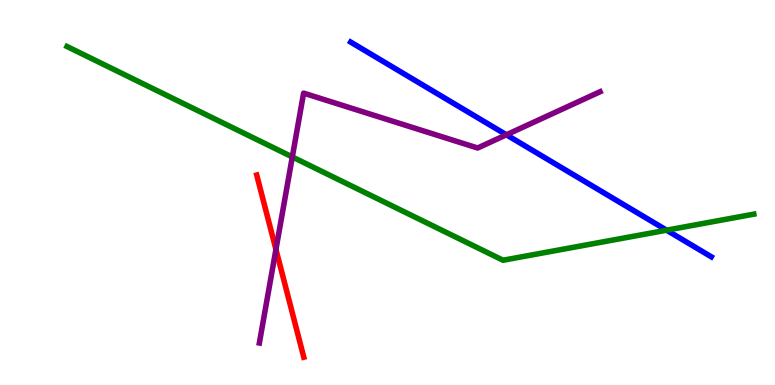[{'lines': ['blue', 'red'], 'intersections': []}, {'lines': ['green', 'red'], 'intersections': []}, {'lines': ['purple', 'red'], 'intersections': [{'x': 3.56, 'y': 3.52}]}, {'lines': ['blue', 'green'], 'intersections': [{'x': 8.6, 'y': 4.02}]}, {'lines': ['blue', 'purple'], 'intersections': [{'x': 6.53, 'y': 6.5}]}, {'lines': ['green', 'purple'], 'intersections': [{'x': 3.77, 'y': 5.92}]}]